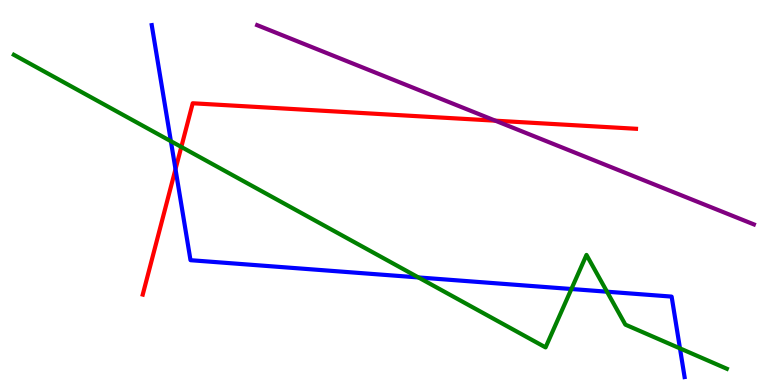[{'lines': ['blue', 'red'], 'intersections': [{'x': 2.26, 'y': 5.61}]}, {'lines': ['green', 'red'], 'intersections': [{'x': 2.34, 'y': 6.18}]}, {'lines': ['purple', 'red'], 'intersections': [{'x': 6.39, 'y': 6.87}]}, {'lines': ['blue', 'green'], 'intersections': [{'x': 2.2, 'y': 6.33}, {'x': 5.4, 'y': 2.79}, {'x': 7.37, 'y': 2.49}, {'x': 7.83, 'y': 2.42}, {'x': 8.77, 'y': 0.951}]}, {'lines': ['blue', 'purple'], 'intersections': []}, {'lines': ['green', 'purple'], 'intersections': []}]